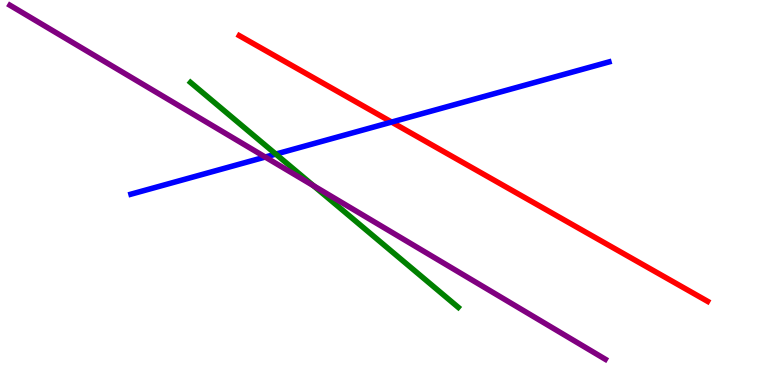[{'lines': ['blue', 'red'], 'intersections': [{'x': 5.05, 'y': 6.83}]}, {'lines': ['green', 'red'], 'intersections': []}, {'lines': ['purple', 'red'], 'intersections': []}, {'lines': ['blue', 'green'], 'intersections': [{'x': 3.56, 'y': 6.0}]}, {'lines': ['blue', 'purple'], 'intersections': [{'x': 3.42, 'y': 5.92}]}, {'lines': ['green', 'purple'], 'intersections': [{'x': 4.05, 'y': 5.18}]}]